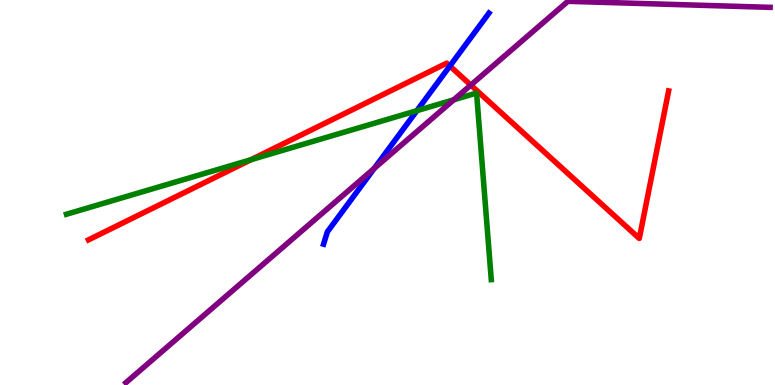[{'lines': ['blue', 'red'], 'intersections': [{'x': 5.8, 'y': 8.29}]}, {'lines': ['green', 'red'], 'intersections': [{'x': 3.24, 'y': 5.85}]}, {'lines': ['purple', 'red'], 'intersections': [{'x': 6.07, 'y': 7.79}]}, {'lines': ['blue', 'green'], 'intersections': [{'x': 5.38, 'y': 7.13}]}, {'lines': ['blue', 'purple'], 'intersections': [{'x': 4.83, 'y': 5.63}]}, {'lines': ['green', 'purple'], 'intersections': [{'x': 5.86, 'y': 7.41}]}]